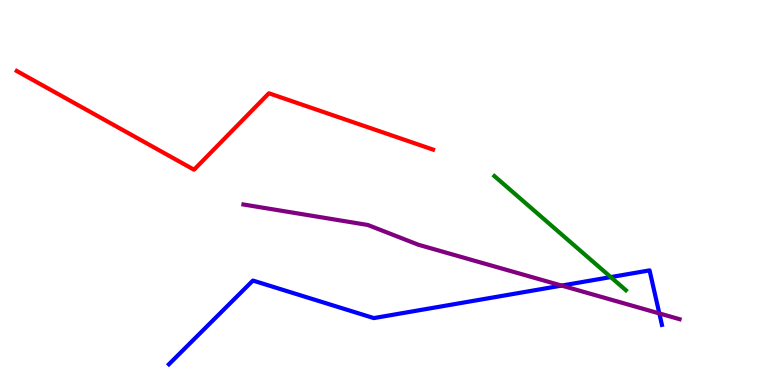[{'lines': ['blue', 'red'], 'intersections': []}, {'lines': ['green', 'red'], 'intersections': []}, {'lines': ['purple', 'red'], 'intersections': []}, {'lines': ['blue', 'green'], 'intersections': [{'x': 7.88, 'y': 2.8}]}, {'lines': ['blue', 'purple'], 'intersections': [{'x': 7.25, 'y': 2.58}, {'x': 8.51, 'y': 1.86}]}, {'lines': ['green', 'purple'], 'intersections': []}]